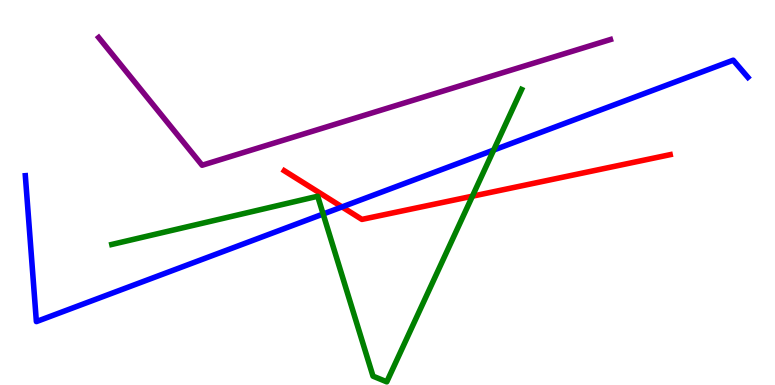[{'lines': ['blue', 'red'], 'intersections': [{'x': 4.41, 'y': 4.63}]}, {'lines': ['green', 'red'], 'intersections': [{'x': 6.1, 'y': 4.9}]}, {'lines': ['purple', 'red'], 'intersections': []}, {'lines': ['blue', 'green'], 'intersections': [{'x': 4.17, 'y': 4.44}, {'x': 6.37, 'y': 6.1}]}, {'lines': ['blue', 'purple'], 'intersections': []}, {'lines': ['green', 'purple'], 'intersections': []}]